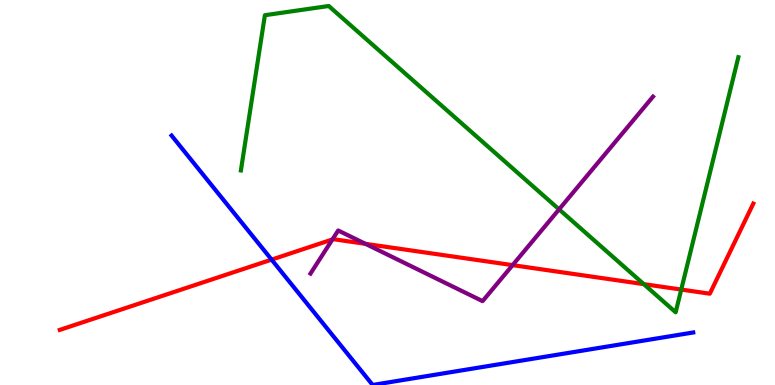[{'lines': ['blue', 'red'], 'intersections': [{'x': 3.5, 'y': 3.26}]}, {'lines': ['green', 'red'], 'intersections': [{'x': 8.31, 'y': 2.62}, {'x': 8.79, 'y': 2.48}]}, {'lines': ['purple', 'red'], 'intersections': [{'x': 4.29, 'y': 3.78}, {'x': 4.72, 'y': 3.67}, {'x': 6.61, 'y': 3.11}]}, {'lines': ['blue', 'green'], 'intersections': []}, {'lines': ['blue', 'purple'], 'intersections': []}, {'lines': ['green', 'purple'], 'intersections': [{'x': 7.21, 'y': 4.56}]}]